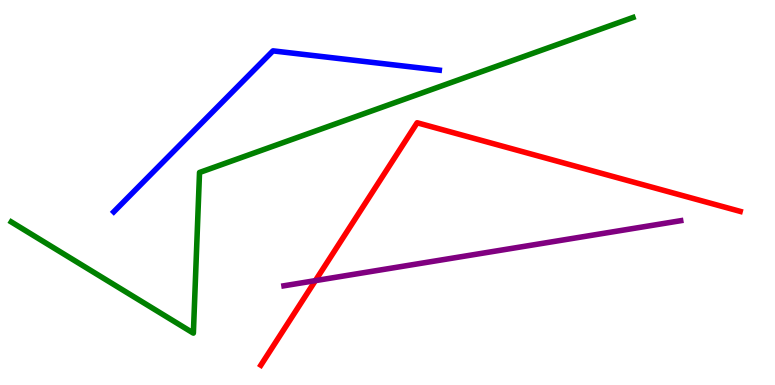[{'lines': ['blue', 'red'], 'intersections': []}, {'lines': ['green', 'red'], 'intersections': []}, {'lines': ['purple', 'red'], 'intersections': [{'x': 4.07, 'y': 2.71}]}, {'lines': ['blue', 'green'], 'intersections': []}, {'lines': ['blue', 'purple'], 'intersections': []}, {'lines': ['green', 'purple'], 'intersections': []}]